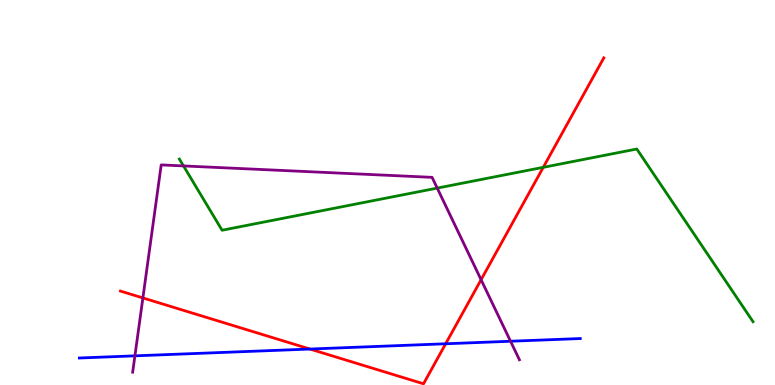[{'lines': ['blue', 'red'], 'intersections': [{'x': 4.0, 'y': 0.934}, {'x': 5.75, 'y': 1.07}]}, {'lines': ['green', 'red'], 'intersections': [{'x': 7.01, 'y': 5.65}]}, {'lines': ['purple', 'red'], 'intersections': [{'x': 1.84, 'y': 2.26}, {'x': 6.21, 'y': 2.73}]}, {'lines': ['blue', 'green'], 'intersections': []}, {'lines': ['blue', 'purple'], 'intersections': [{'x': 1.74, 'y': 0.757}, {'x': 6.59, 'y': 1.14}]}, {'lines': ['green', 'purple'], 'intersections': [{'x': 2.37, 'y': 5.69}, {'x': 5.64, 'y': 5.11}]}]